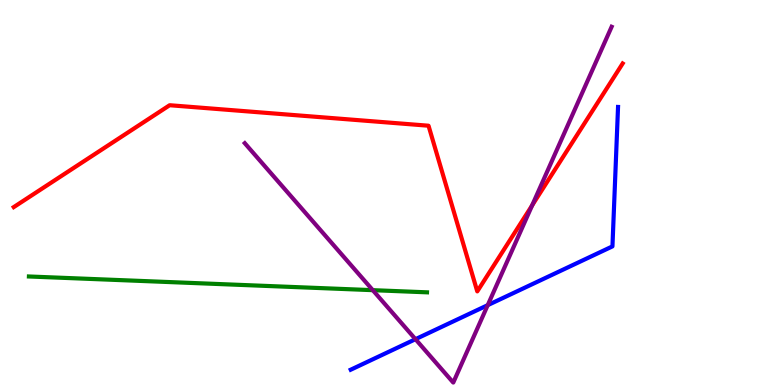[{'lines': ['blue', 'red'], 'intersections': []}, {'lines': ['green', 'red'], 'intersections': []}, {'lines': ['purple', 'red'], 'intersections': [{'x': 6.87, 'y': 4.66}]}, {'lines': ['blue', 'green'], 'intersections': []}, {'lines': ['blue', 'purple'], 'intersections': [{'x': 5.36, 'y': 1.19}, {'x': 6.29, 'y': 2.07}]}, {'lines': ['green', 'purple'], 'intersections': [{'x': 4.81, 'y': 2.46}]}]